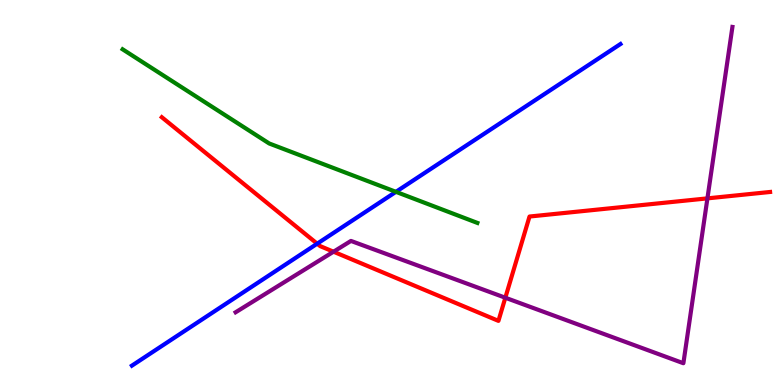[{'lines': ['blue', 'red'], 'intersections': [{'x': 4.09, 'y': 3.67}]}, {'lines': ['green', 'red'], 'intersections': []}, {'lines': ['purple', 'red'], 'intersections': [{'x': 4.3, 'y': 3.46}, {'x': 6.52, 'y': 2.27}, {'x': 9.13, 'y': 4.85}]}, {'lines': ['blue', 'green'], 'intersections': [{'x': 5.11, 'y': 5.02}]}, {'lines': ['blue', 'purple'], 'intersections': []}, {'lines': ['green', 'purple'], 'intersections': []}]